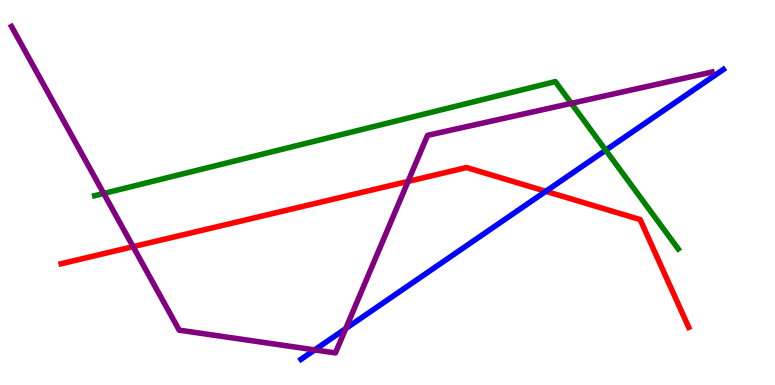[{'lines': ['blue', 'red'], 'intersections': [{'x': 7.04, 'y': 5.03}]}, {'lines': ['green', 'red'], 'intersections': []}, {'lines': ['purple', 'red'], 'intersections': [{'x': 1.72, 'y': 3.59}, {'x': 5.27, 'y': 5.29}]}, {'lines': ['blue', 'green'], 'intersections': [{'x': 7.82, 'y': 6.1}]}, {'lines': ['blue', 'purple'], 'intersections': [{'x': 4.06, 'y': 0.912}, {'x': 4.46, 'y': 1.46}]}, {'lines': ['green', 'purple'], 'intersections': [{'x': 1.34, 'y': 4.98}, {'x': 7.37, 'y': 7.32}]}]